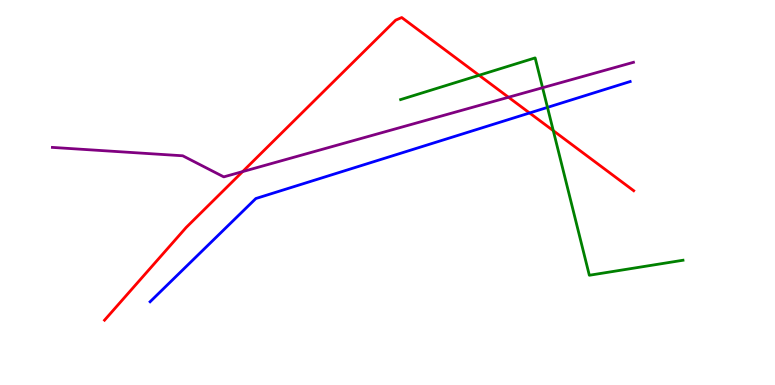[{'lines': ['blue', 'red'], 'intersections': [{'x': 6.83, 'y': 7.07}]}, {'lines': ['green', 'red'], 'intersections': [{'x': 6.18, 'y': 8.04}, {'x': 7.14, 'y': 6.61}]}, {'lines': ['purple', 'red'], 'intersections': [{'x': 3.13, 'y': 5.54}, {'x': 6.56, 'y': 7.47}]}, {'lines': ['blue', 'green'], 'intersections': [{'x': 7.06, 'y': 7.21}]}, {'lines': ['blue', 'purple'], 'intersections': []}, {'lines': ['green', 'purple'], 'intersections': [{'x': 7.0, 'y': 7.72}]}]